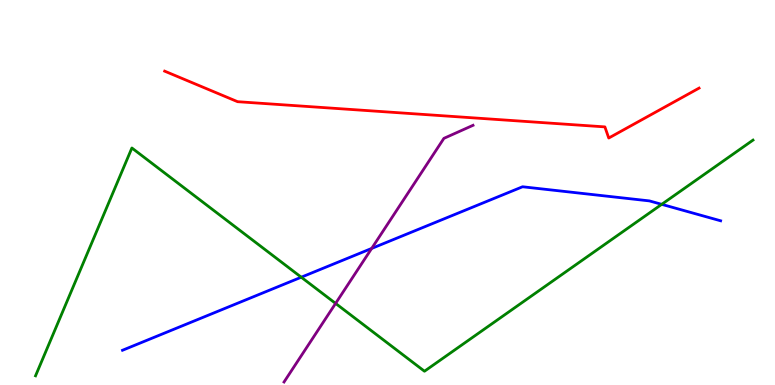[{'lines': ['blue', 'red'], 'intersections': []}, {'lines': ['green', 'red'], 'intersections': []}, {'lines': ['purple', 'red'], 'intersections': []}, {'lines': ['blue', 'green'], 'intersections': [{'x': 3.89, 'y': 2.8}, {'x': 8.54, 'y': 4.69}]}, {'lines': ['blue', 'purple'], 'intersections': [{'x': 4.8, 'y': 3.55}]}, {'lines': ['green', 'purple'], 'intersections': [{'x': 4.33, 'y': 2.12}]}]